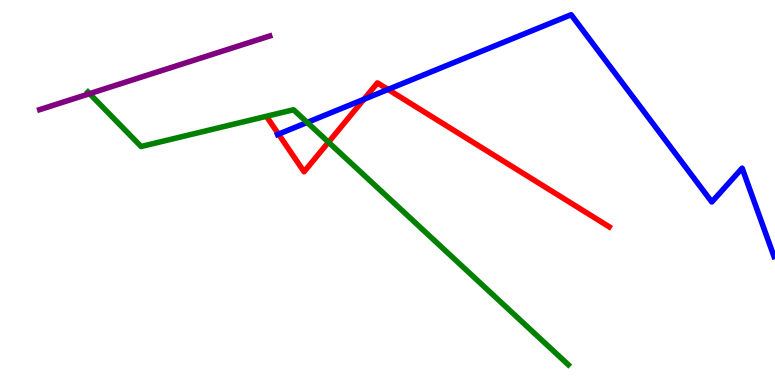[{'lines': ['blue', 'red'], 'intersections': [{'x': 3.59, 'y': 6.52}, {'x': 4.7, 'y': 7.42}, {'x': 5.01, 'y': 7.68}]}, {'lines': ['green', 'red'], 'intersections': [{'x': 4.24, 'y': 6.31}]}, {'lines': ['purple', 'red'], 'intersections': []}, {'lines': ['blue', 'green'], 'intersections': [{'x': 3.96, 'y': 6.82}]}, {'lines': ['blue', 'purple'], 'intersections': []}, {'lines': ['green', 'purple'], 'intersections': [{'x': 1.16, 'y': 7.57}]}]